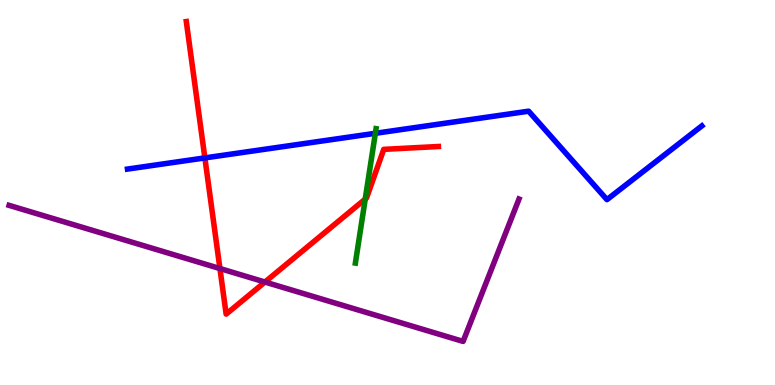[{'lines': ['blue', 'red'], 'intersections': [{'x': 2.64, 'y': 5.9}]}, {'lines': ['green', 'red'], 'intersections': [{'x': 4.71, 'y': 4.83}]}, {'lines': ['purple', 'red'], 'intersections': [{'x': 2.84, 'y': 3.02}, {'x': 3.42, 'y': 2.67}]}, {'lines': ['blue', 'green'], 'intersections': [{'x': 4.84, 'y': 6.54}]}, {'lines': ['blue', 'purple'], 'intersections': []}, {'lines': ['green', 'purple'], 'intersections': []}]